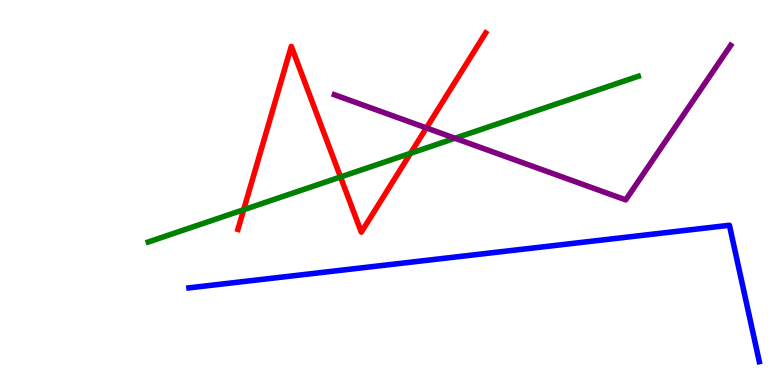[{'lines': ['blue', 'red'], 'intersections': []}, {'lines': ['green', 'red'], 'intersections': [{'x': 3.14, 'y': 4.55}, {'x': 4.39, 'y': 5.4}, {'x': 5.3, 'y': 6.02}]}, {'lines': ['purple', 'red'], 'intersections': [{'x': 5.5, 'y': 6.68}]}, {'lines': ['blue', 'green'], 'intersections': []}, {'lines': ['blue', 'purple'], 'intersections': []}, {'lines': ['green', 'purple'], 'intersections': [{'x': 5.87, 'y': 6.41}]}]